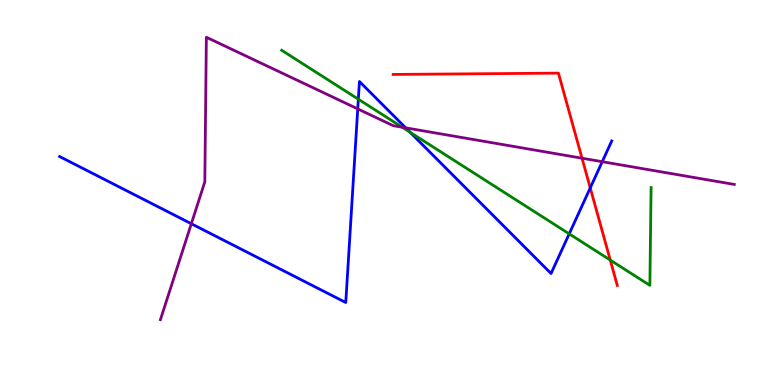[{'lines': ['blue', 'red'], 'intersections': [{'x': 7.62, 'y': 5.12}]}, {'lines': ['green', 'red'], 'intersections': [{'x': 7.87, 'y': 3.24}]}, {'lines': ['purple', 'red'], 'intersections': [{'x': 7.51, 'y': 5.89}]}, {'lines': ['blue', 'green'], 'intersections': [{'x': 4.62, 'y': 7.42}, {'x': 5.29, 'y': 6.56}, {'x': 7.34, 'y': 3.93}]}, {'lines': ['blue', 'purple'], 'intersections': [{'x': 2.47, 'y': 4.19}, {'x': 4.62, 'y': 7.17}, {'x': 5.23, 'y': 6.68}, {'x': 7.77, 'y': 5.8}]}, {'lines': ['green', 'purple'], 'intersections': [{'x': 5.19, 'y': 6.69}]}]